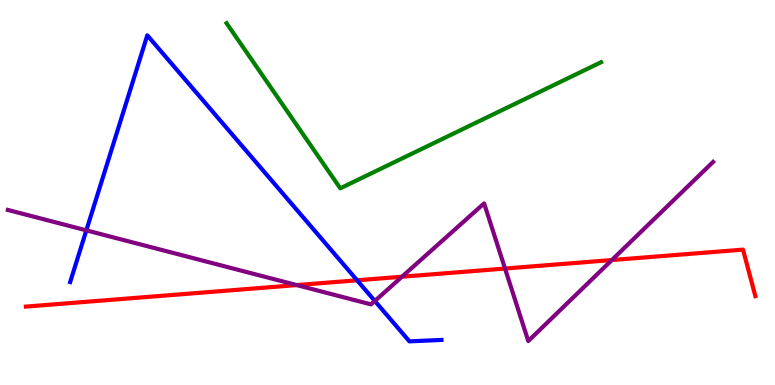[{'lines': ['blue', 'red'], 'intersections': [{'x': 4.61, 'y': 2.72}]}, {'lines': ['green', 'red'], 'intersections': []}, {'lines': ['purple', 'red'], 'intersections': [{'x': 3.83, 'y': 2.6}, {'x': 5.19, 'y': 2.81}, {'x': 6.52, 'y': 3.02}, {'x': 7.89, 'y': 3.25}]}, {'lines': ['blue', 'green'], 'intersections': []}, {'lines': ['blue', 'purple'], 'intersections': [{'x': 1.11, 'y': 4.02}, {'x': 4.84, 'y': 2.18}]}, {'lines': ['green', 'purple'], 'intersections': []}]